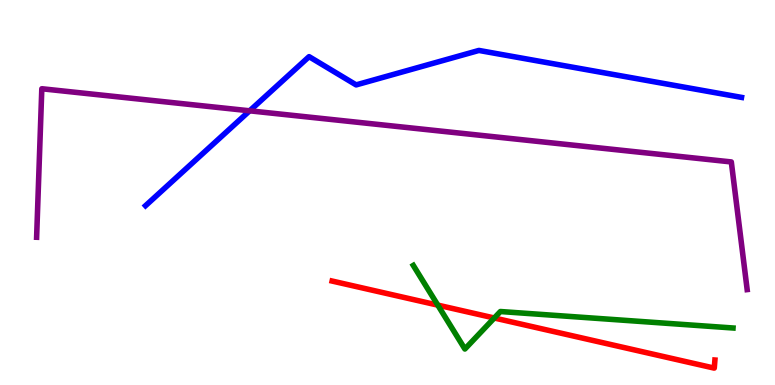[{'lines': ['blue', 'red'], 'intersections': []}, {'lines': ['green', 'red'], 'intersections': [{'x': 5.65, 'y': 2.07}, {'x': 6.38, 'y': 1.74}]}, {'lines': ['purple', 'red'], 'intersections': []}, {'lines': ['blue', 'green'], 'intersections': []}, {'lines': ['blue', 'purple'], 'intersections': [{'x': 3.22, 'y': 7.12}]}, {'lines': ['green', 'purple'], 'intersections': []}]